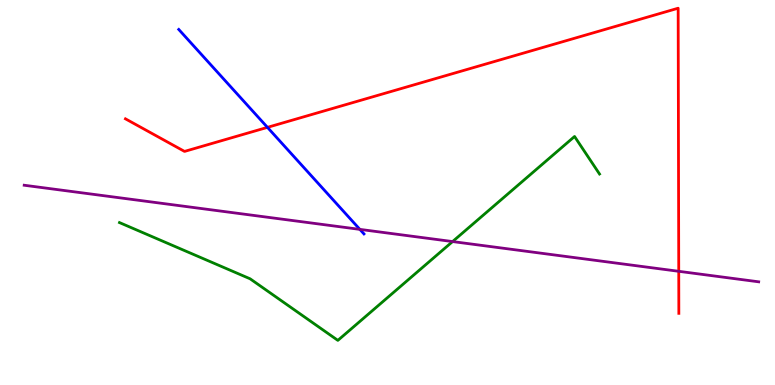[{'lines': ['blue', 'red'], 'intersections': [{'x': 3.45, 'y': 6.69}]}, {'lines': ['green', 'red'], 'intersections': []}, {'lines': ['purple', 'red'], 'intersections': [{'x': 8.76, 'y': 2.95}]}, {'lines': ['blue', 'green'], 'intersections': []}, {'lines': ['blue', 'purple'], 'intersections': [{'x': 4.64, 'y': 4.04}]}, {'lines': ['green', 'purple'], 'intersections': [{'x': 5.84, 'y': 3.73}]}]